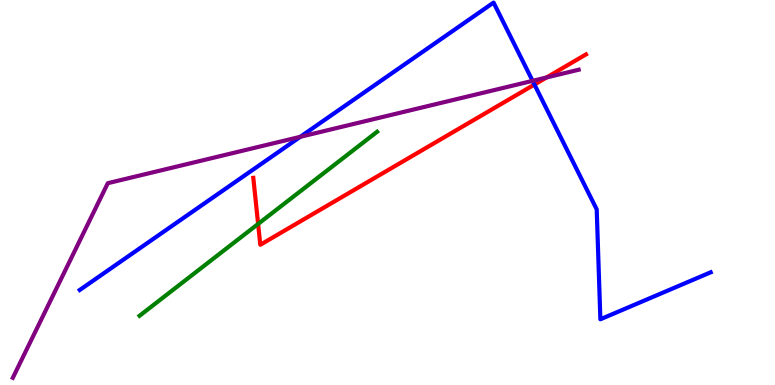[{'lines': ['blue', 'red'], 'intersections': [{'x': 6.9, 'y': 7.8}]}, {'lines': ['green', 'red'], 'intersections': [{'x': 3.33, 'y': 4.18}]}, {'lines': ['purple', 'red'], 'intersections': [{'x': 7.05, 'y': 7.99}]}, {'lines': ['blue', 'green'], 'intersections': []}, {'lines': ['blue', 'purple'], 'intersections': [{'x': 3.87, 'y': 6.45}, {'x': 6.87, 'y': 7.9}]}, {'lines': ['green', 'purple'], 'intersections': []}]